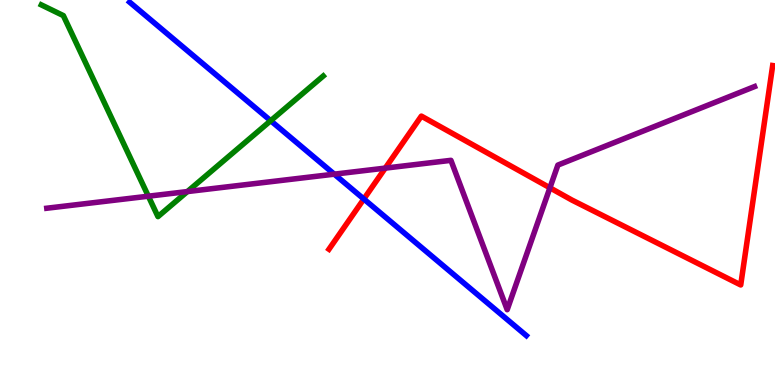[{'lines': ['blue', 'red'], 'intersections': [{'x': 4.69, 'y': 4.83}]}, {'lines': ['green', 'red'], 'intersections': []}, {'lines': ['purple', 'red'], 'intersections': [{'x': 4.97, 'y': 5.63}, {'x': 7.1, 'y': 5.12}]}, {'lines': ['blue', 'green'], 'intersections': [{'x': 3.49, 'y': 6.86}]}, {'lines': ['blue', 'purple'], 'intersections': [{'x': 4.31, 'y': 5.48}]}, {'lines': ['green', 'purple'], 'intersections': [{'x': 1.91, 'y': 4.9}, {'x': 2.42, 'y': 5.02}]}]